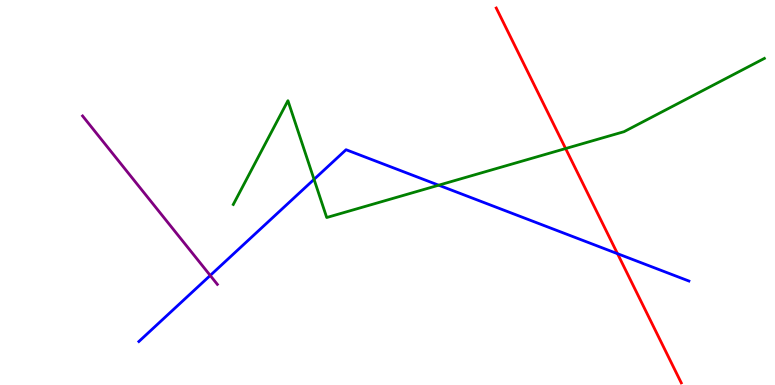[{'lines': ['blue', 'red'], 'intersections': [{'x': 7.97, 'y': 3.41}]}, {'lines': ['green', 'red'], 'intersections': [{'x': 7.3, 'y': 6.14}]}, {'lines': ['purple', 'red'], 'intersections': []}, {'lines': ['blue', 'green'], 'intersections': [{'x': 4.05, 'y': 5.34}, {'x': 5.66, 'y': 5.19}]}, {'lines': ['blue', 'purple'], 'intersections': [{'x': 2.71, 'y': 2.85}]}, {'lines': ['green', 'purple'], 'intersections': []}]